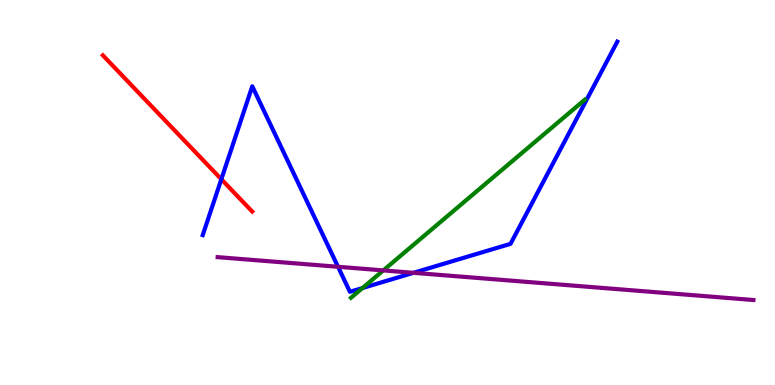[{'lines': ['blue', 'red'], 'intersections': [{'x': 2.86, 'y': 5.34}]}, {'lines': ['green', 'red'], 'intersections': []}, {'lines': ['purple', 'red'], 'intersections': []}, {'lines': ['blue', 'green'], 'intersections': [{'x': 4.68, 'y': 2.52}]}, {'lines': ['blue', 'purple'], 'intersections': [{'x': 4.36, 'y': 3.07}, {'x': 5.34, 'y': 2.91}]}, {'lines': ['green', 'purple'], 'intersections': [{'x': 4.95, 'y': 2.98}]}]